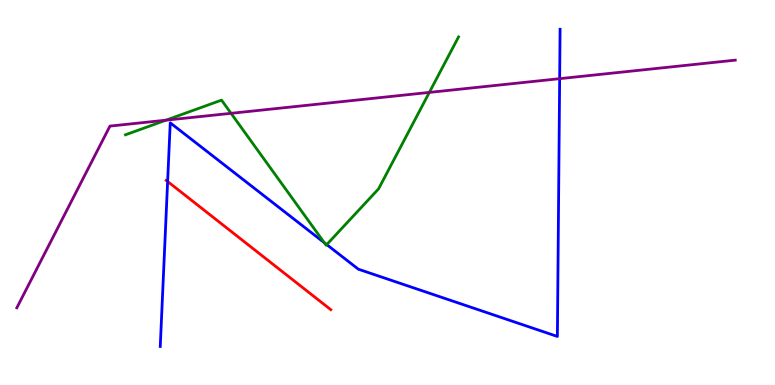[{'lines': ['blue', 'red'], 'intersections': [{'x': 2.16, 'y': 5.29}]}, {'lines': ['green', 'red'], 'intersections': []}, {'lines': ['purple', 'red'], 'intersections': []}, {'lines': ['blue', 'green'], 'intersections': [{'x': 4.18, 'y': 3.7}, {'x': 4.22, 'y': 3.65}]}, {'lines': ['blue', 'purple'], 'intersections': [{'x': 7.22, 'y': 7.96}]}, {'lines': ['green', 'purple'], 'intersections': [{'x': 2.14, 'y': 6.88}, {'x': 2.98, 'y': 7.06}, {'x': 5.54, 'y': 7.6}]}]